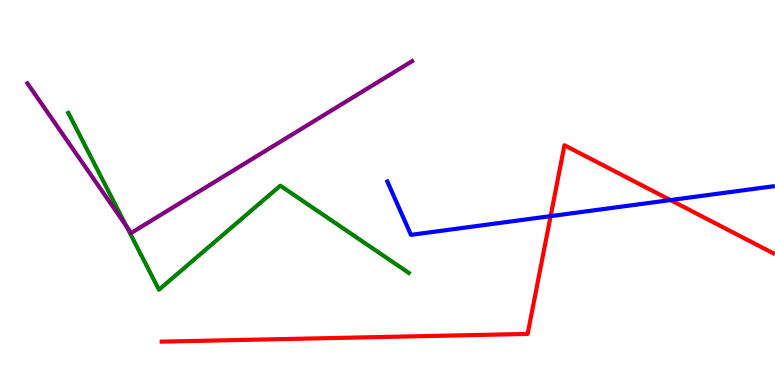[{'lines': ['blue', 'red'], 'intersections': [{'x': 7.1, 'y': 4.39}, {'x': 8.65, 'y': 4.8}]}, {'lines': ['green', 'red'], 'intersections': []}, {'lines': ['purple', 'red'], 'intersections': []}, {'lines': ['blue', 'green'], 'intersections': []}, {'lines': ['blue', 'purple'], 'intersections': []}, {'lines': ['green', 'purple'], 'intersections': [{'x': 1.63, 'y': 4.13}]}]